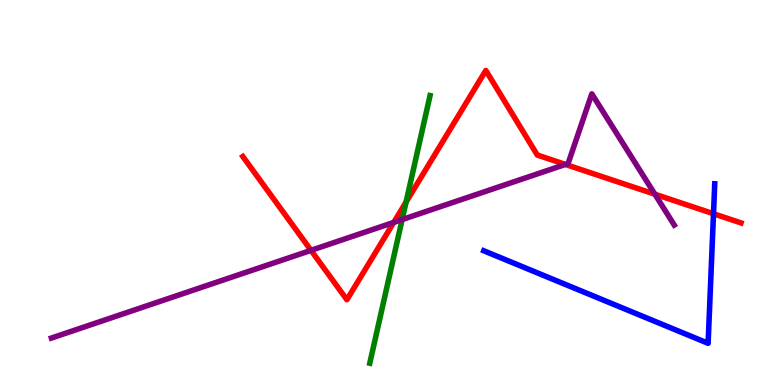[{'lines': ['blue', 'red'], 'intersections': [{'x': 9.21, 'y': 4.45}]}, {'lines': ['green', 'red'], 'intersections': [{'x': 5.24, 'y': 4.75}]}, {'lines': ['purple', 'red'], 'intersections': [{'x': 4.01, 'y': 3.5}, {'x': 5.08, 'y': 4.22}, {'x': 7.3, 'y': 5.73}, {'x': 8.45, 'y': 4.96}]}, {'lines': ['blue', 'green'], 'intersections': []}, {'lines': ['blue', 'purple'], 'intersections': []}, {'lines': ['green', 'purple'], 'intersections': [{'x': 5.19, 'y': 4.3}]}]